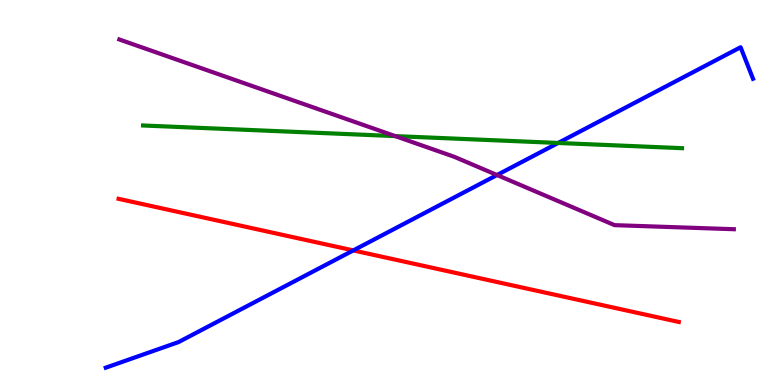[{'lines': ['blue', 'red'], 'intersections': [{'x': 4.56, 'y': 3.5}]}, {'lines': ['green', 'red'], 'intersections': []}, {'lines': ['purple', 'red'], 'intersections': []}, {'lines': ['blue', 'green'], 'intersections': [{'x': 7.2, 'y': 6.29}]}, {'lines': ['blue', 'purple'], 'intersections': [{'x': 6.41, 'y': 5.45}]}, {'lines': ['green', 'purple'], 'intersections': [{'x': 5.1, 'y': 6.46}]}]